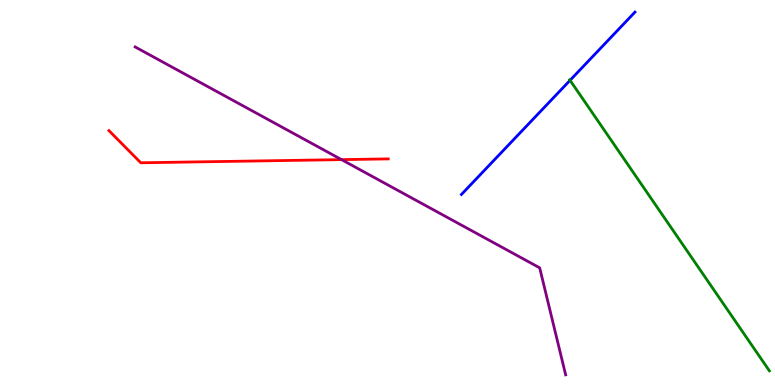[{'lines': ['blue', 'red'], 'intersections': []}, {'lines': ['green', 'red'], 'intersections': []}, {'lines': ['purple', 'red'], 'intersections': [{'x': 4.41, 'y': 5.85}]}, {'lines': ['blue', 'green'], 'intersections': [{'x': 7.36, 'y': 7.91}]}, {'lines': ['blue', 'purple'], 'intersections': []}, {'lines': ['green', 'purple'], 'intersections': []}]